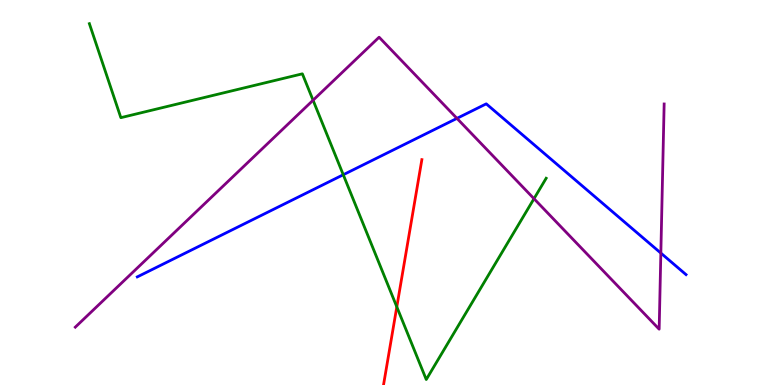[{'lines': ['blue', 'red'], 'intersections': []}, {'lines': ['green', 'red'], 'intersections': [{'x': 5.12, 'y': 2.03}]}, {'lines': ['purple', 'red'], 'intersections': []}, {'lines': ['blue', 'green'], 'intersections': [{'x': 4.43, 'y': 5.46}]}, {'lines': ['blue', 'purple'], 'intersections': [{'x': 5.9, 'y': 6.93}, {'x': 8.53, 'y': 3.43}]}, {'lines': ['green', 'purple'], 'intersections': [{'x': 4.04, 'y': 7.4}, {'x': 6.89, 'y': 4.84}]}]